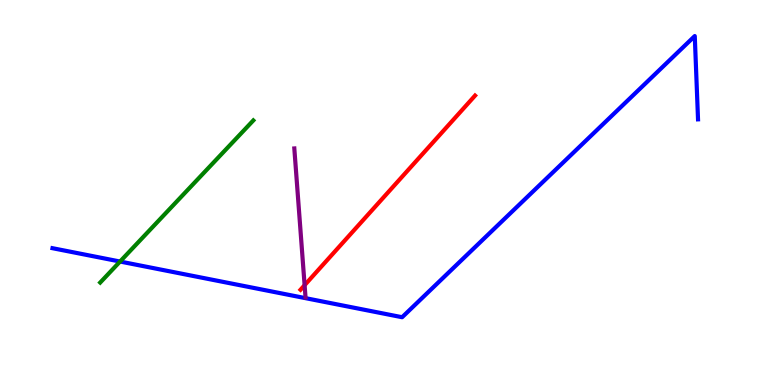[{'lines': ['blue', 'red'], 'intersections': []}, {'lines': ['green', 'red'], 'intersections': []}, {'lines': ['purple', 'red'], 'intersections': [{'x': 3.93, 'y': 2.59}]}, {'lines': ['blue', 'green'], 'intersections': [{'x': 1.55, 'y': 3.21}]}, {'lines': ['blue', 'purple'], 'intersections': []}, {'lines': ['green', 'purple'], 'intersections': []}]